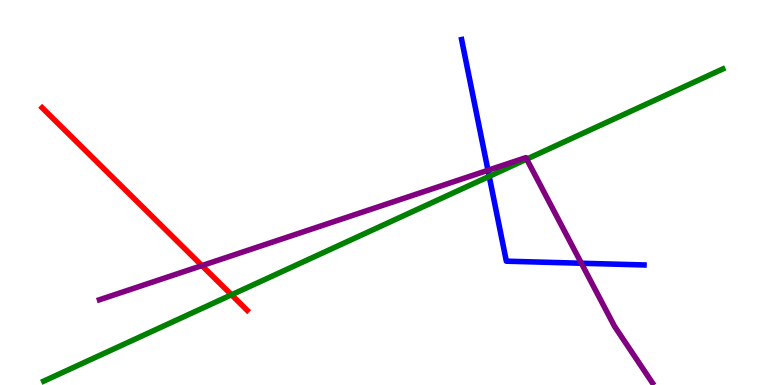[{'lines': ['blue', 'red'], 'intersections': []}, {'lines': ['green', 'red'], 'intersections': [{'x': 2.99, 'y': 2.34}]}, {'lines': ['purple', 'red'], 'intersections': [{'x': 2.61, 'y': 3.1}]}, {'lines': ['blue', 'green'], 'intersections': [{'x': 6.31, 'y': 5.42}]}, {'lines': ['blue', 'purple'], 'intersections': [{'x': 6.3, 'y': 5.58}, {'x': 7.5, 'y': 3.16}]}, {'lines': ['green', 'purple'], 'intersections': [{'x': 6.8, 'y': 5.87}]}]